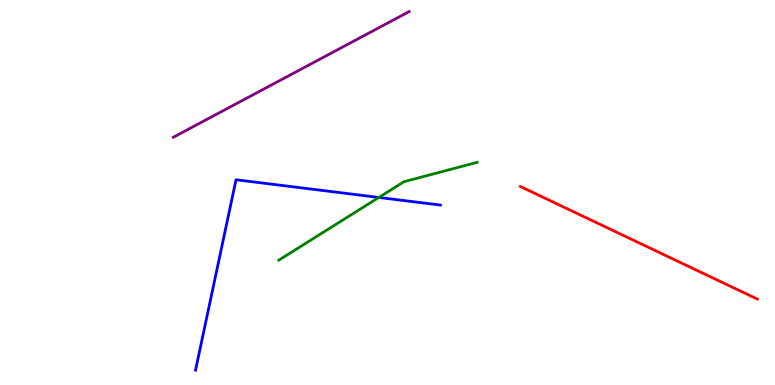[{'lines': ['blue', 'red'], 'intersections': []}, {'lines': ['green', 'red'], 'intersections': []}, {'lines': ['purple', 'red'], 'intersections': []}, {'lines': ['blue', 'green'], 'intersections': [{'x': 4.89, 'y': 4.87}]}, {'lines': ['blue', 'purple'], 'intersections': []}, {'lines': ['green', 'purple'], 'intersections': []}]